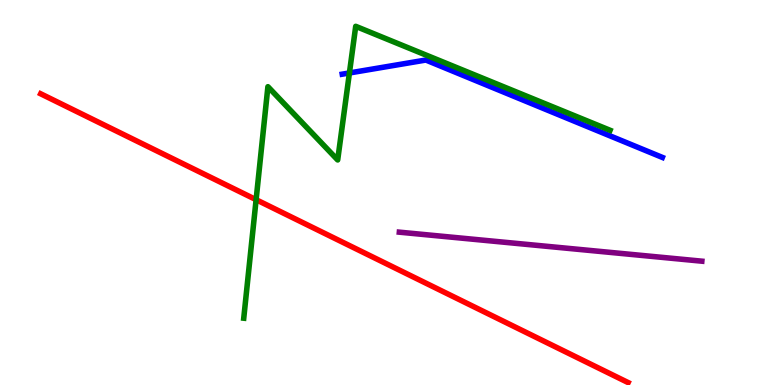[{'lines': ['blue', 'red'], 'intersections': []}, {'lines': ['green', 'red'], 'intersections': [{'x': 3.3, 'y': 4.81}]}, {'lines': ['purple', 'red'], 'intersections': []}, {'lines': ['blue', 'green'], 'intersections': [{'x': 4.51, 'y': 8.1}]}, {'lines': ['blue', 'purple'], 'intersections': []}, {'lines': ['green', 'purple'], 'intersections': []}]